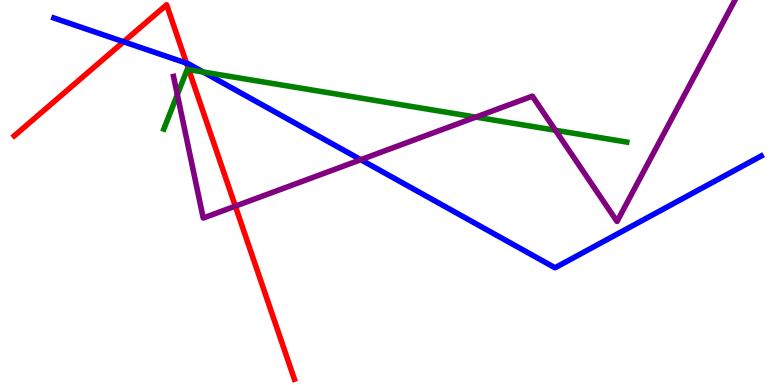[{'lines': ['blue', 'red'], 'intersections': [{'x': 1.6, 'y': 8.92}, {'x': 2.41, 'y': 8.36}]}, {'lines': ['green', 'red'], 'intersections': [{'x': 2.44, 'y': 8.19}]}, {'lines': ['purple', 'red'], 'intersections': [{'x': 3.04, 'y': 4.65}]}, {'lines': ['blue', 'green'], 'intersections': [{'x': 2.62, 'y': 8.13}]}, {'lines': ['blue', 'purple'], 'intersections': [{'x': 4.66, 'y': 5.85}]}, {'lines': ['green', 'purple'], 'intersections': [{'x': 2.29, 'y': 7.54}, {'x': 6.14, 'y': 6.96}, {'x': 7.17, 'y': 6.62}]}]